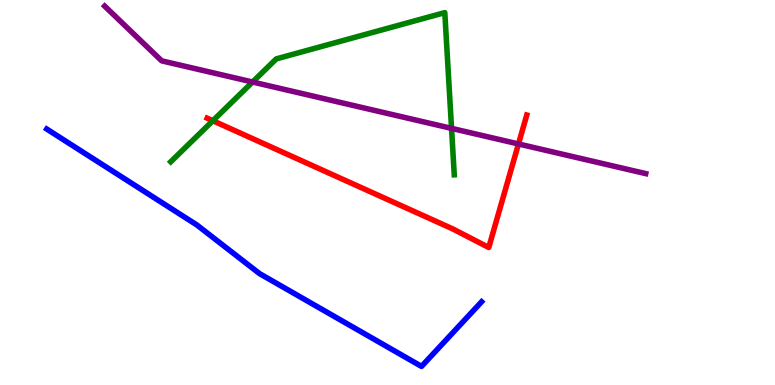[{'lines': ['blue', 'red'], 'intersections': []}, {'lines': ['green', 'red'], 'intersections': [{'x': 2.75, 'y': 6.86}]}, {'lines': ['purple', 'red'], 'intersections': [{'x': 6.69, 'y': 6.26}]}, {'lines': ['blue', 'green'], 'intersections': []}, {'lines': ['blue', 'purple'], 'intersections': []}, {'lines': ['green', 'purple'], 'intersections': [{'x': 3.26, 'y': 7.87}, {'x': 5.83, 'y': 6.67}]}]